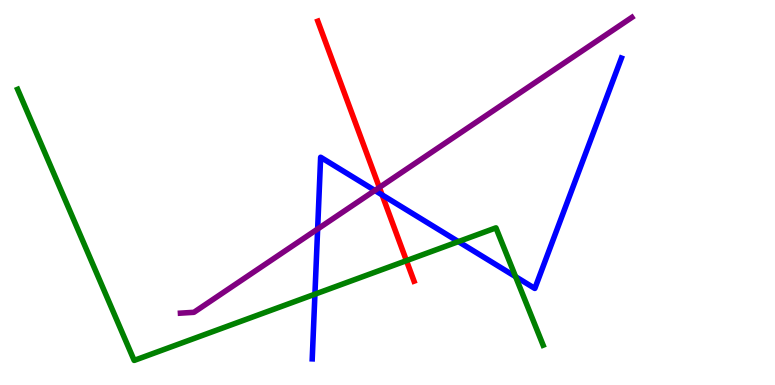[{'lines': ['blue', 'red'], 'intersections': [{'x': 4.93, 'y': 4.94}]}, {'lines': ['green', 'red'], 'intersections': [{'x': 5.24, 'y': 3.23}]}, {'lines': ['purple', 'red'], 'intersections': [{'x': 4.89, 'y': 5.13}]}, {'lines': ['blue', 'green'], 'intersections': [{'x': 4.06, 'y': 2.36}, {'x': 5.91, 'y': 3.72}, {'x': 6.65, 'y': 2.81}]}, {'lines': ['blue', 'purple'], 'intersections': [{'x': 4.1, 'y': 4.05}, {'x': 4.84, 'y': 5.05}]}, {'lines': ['green', 'purple'], 'intersections': []}]